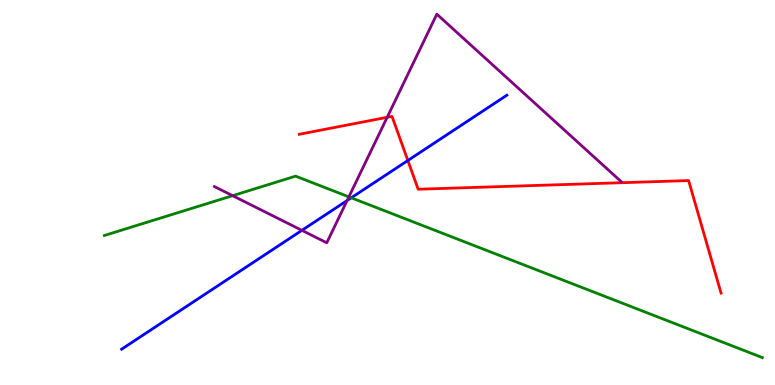[{'lines': ['blue', 'red'], 'intersections': [{'x': 5.26, 'y': 5.83}]}, {'lines': ['green', 'red'], 'intersections': []}, {'lines': ['purple', 'red'], 'intersections': [{'x': 5.0, 'y': 6.95}]}, {'lines': ['blue', 'green'], 'intersections': [{'x': 4.53, 'y': 4.86}]}, {'lines': ['blue', 'purple'], 'intersections': [{'x': 3.9, 'y': 4.02}, {'x': 4.48, 'y': 4.79}]}, {'lines': ['green', 'purple'], 'intersections': [{'x': 3.0, 'y': 4.92}, {'x': 4.5, 'y': 4.89}]}]